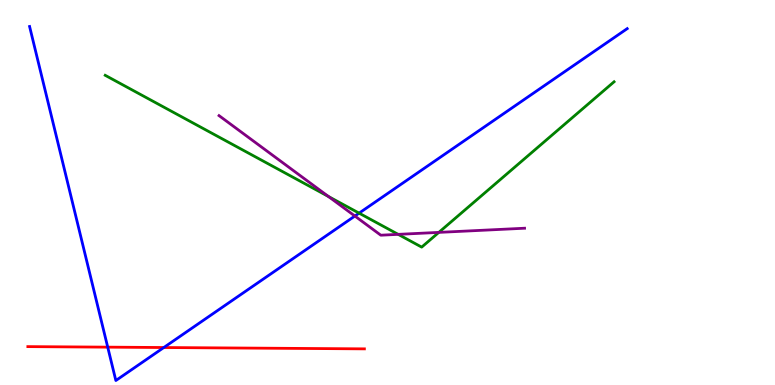[{'lines': ['blue', 'red'], 'intersections': [{'x': 1.39, 'y': 0.983}, {'x': 2.11, 'y': 0.973}]}, {'lines': ['green', 'red'], 'intersections': []}, {'lines': ['purple', 'red'], 'intersections': []}, {'lines': ['blue', 'green'], 'intersections': [{'x': 4.63, 'y': 4.46}]}, {'lines': ['blue', 'purple'], 'intersections': [{'x': 4.58, 'y': 4.39}]}, {'lines': ['green', 'purple'], 'intersections': [{'x': 4.24, 'y': 4.9}, {'x': 5.14, 'y': 3.91}, {'x': 5.66, 'y': 3.96}]}]